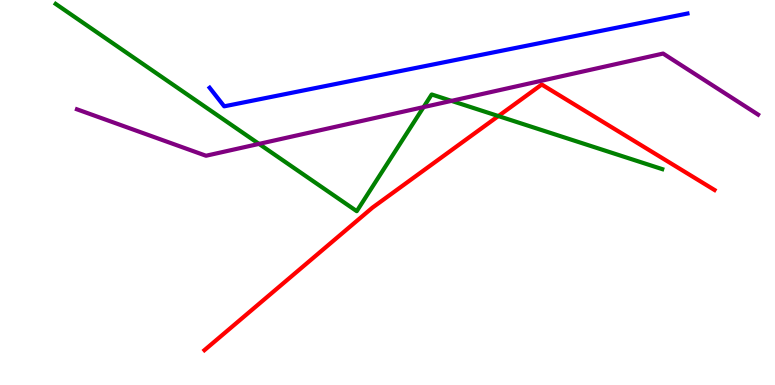[{'lines': ['blue', 'red'], 'intersections': []}, {'lines': ['green', 'red'], 'intersections': [{'x': 6.43, 'y': 6.99}]}, {'lines': ['purple', 'red'], 'intersections': []}, {'lines': ['blue', 'green'], 'intersections': []}, {'lines': ['blue', 'purple'], 'intersections': []}, {'lines': ['green', 'purple'], 'intersections': [{'x': 3.34, 'y': 6.26}, {'x': 5.47, 'y': 7.22}, {'x': 5.83, 'y': 7.38}]}]